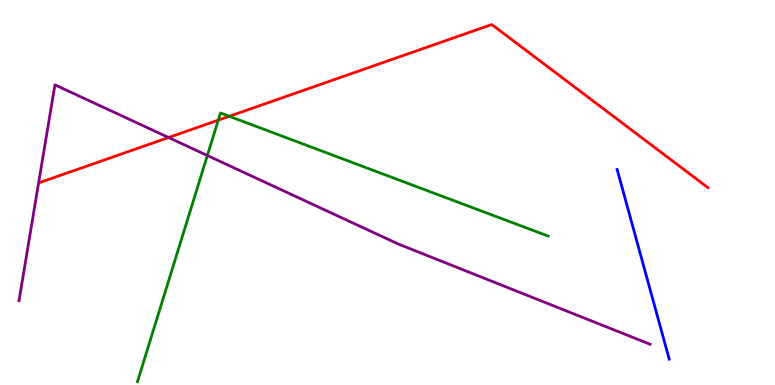[{'lines': ['blue', 'red'], 'intersections': []}, {'lines': ['green', 'red'], 'intersections': [{'x': 2.82, 'y': 6.88}, {'x': 2.96, 'y': 6.98}]}, {'lines': ['purple', 'red'], 'intersections': [{'x': 2.17, 'y': 6.43}]}, {'lines': ['blue', 'green'], 'intersections': []}, {'lines': ['blue', 'purple'], 'intersections': []}, {'lines': ['green', 'purple'], 'intersections': [{'x': 2.68, 'y': 5.96}]}]